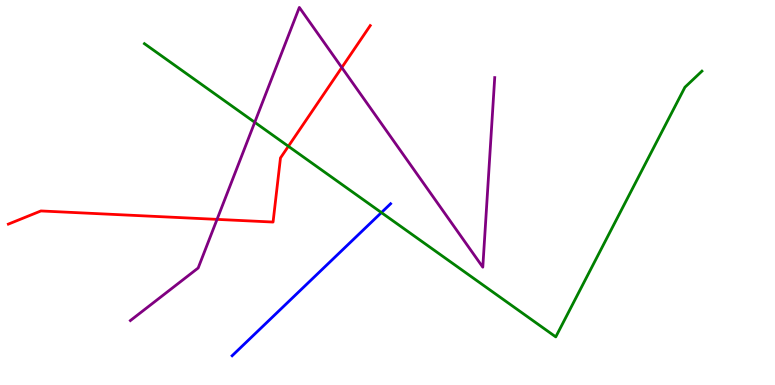[{'lines': ['blue', 'red'], 'intersections': []}, {'lines': ['green', 'red'], 'intersections': [{'x': 3.72, 'y': 6.2}]}, {'lines': ['purple', 'red'], 'intersections': [{'x': 2.8, 'y': 4.3}, {'x': 4.41, 'y': 8.25}]}, {'lines': ['blue', 'green'], 'intersections': [{'x': 4.92, 'y': 4.48}]}, {'lines': ['blue', 'purple'], 'intersections': []}, {'lines': ['green', 'purple'], 'intersections': [{'x': 3.29, 'y': 6.82}]}]